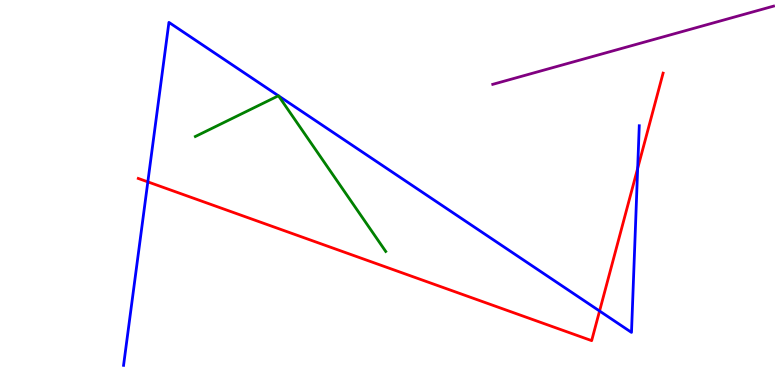[{'lines': ['blue', 'red'], 'intersections': [{'x': 1.91, 'y': 5.28}, {'x': 7.74, 'y': 1.92}, {'x': 8.23, 'y': 5.63}]}, {'lines': ['green', 'red'], 'intersections': []}, {'lines': ['purple', 'red'], 'intersections': []}, {'lines': ['blue', 'green'], 'intersections': [{'x': 3.59, 'y': 7.51}, {'x': 3.59, 'y': 7.51}]}, {'lines': ['blue', 'purple'], 'intersections': []}, {'lines': ['green', 'purple'], 'intersections': []}]